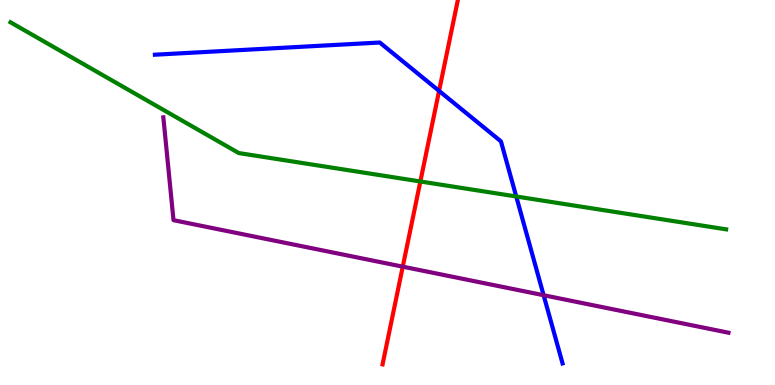[{'lines': ['blue', 'red'], 'intersections': [{'x': 5.67, 'y': 7.64}]}, {'lines': ['green', 'red'], 'intersections': [{'x': 5.42, 'y': 5.29}]}, {'lines': ['purple', 'red'], 'intersections': [{'x': 5.2, 'y': 3.07}]}, {'lines': ['blue', 'green'], 'intersections': [{'x': 6.66, 'y': 4.9}]}, {'lines': ['blue', 'purple'], 'intersections': [{'x': 7.01, 'y': 2.33}]}, {'lines': ['green', 'purple'], 'intersections': []}]